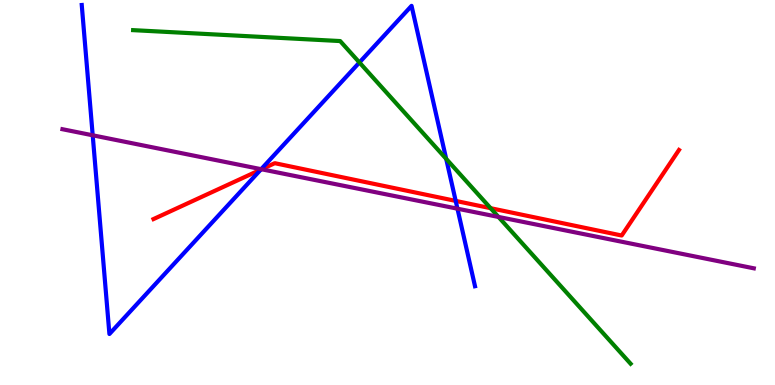[{'lines': ['blue', 'red'], 'intersections': [{'x': 3.36, 'y': 5.59}, {'x': 5.88, 'y': 4.78}]}, {'lines': ['green', 'red'], 'intersections': [{'x': 6.33, 'y': 4.59}]}, {'lines': ['purple', 'red'], 'intersections': [{'x': 3.38, 'y': 5.6}]}, {'lines': ['blue', 'green'], 'intersections': [{'x': 4.64, 'y': 8.38}, {'x': 5.76, 'y': 5.87}]}, {'lines': ['blue', 'purple'], 'intersections': [{'x': 1.2, 'y': 6.49}, {'x': 3.37, 'y': 5.61}, {'x': 5.9, 'y': 4.58}]}, {'lines': ['green', 'purple'], 'intersections': [{'x': 6.43, 'y': 4.37}]}]